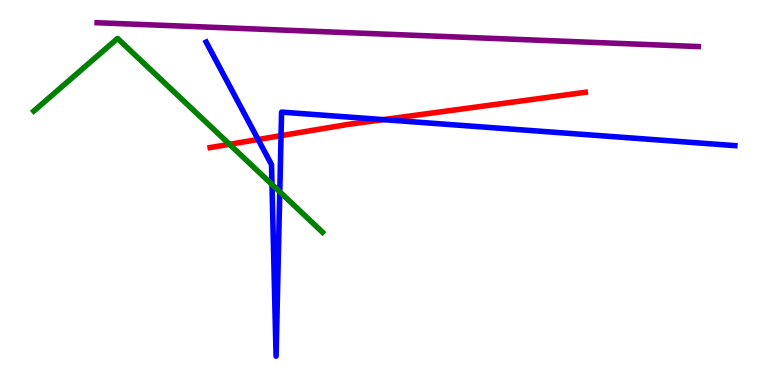[{'lines': ['blue', 'red'], 'intersections': [{'x': 3.33, 'y': 6.38}, {'x': 3.63, 'y': 6.48}, {'x': 4.95, 'y': 6.89}]}, {'lines': ['green', 'red'], 'intersections': [{'x': 2.96, 'y': 6.25}]}, {'lines': ['purple', 'red'], 'intersections': []}, {'lines': ['blue', 'green'], 'intersections': [{'x': 3.51, 'y': 5.21}, {'x': 3.61, 'y': 5.02}]}, {'lines': ['blue', 'purple'], 'intersections': []}, {'lines': ['green', 'purple'], 'intersections': []}]